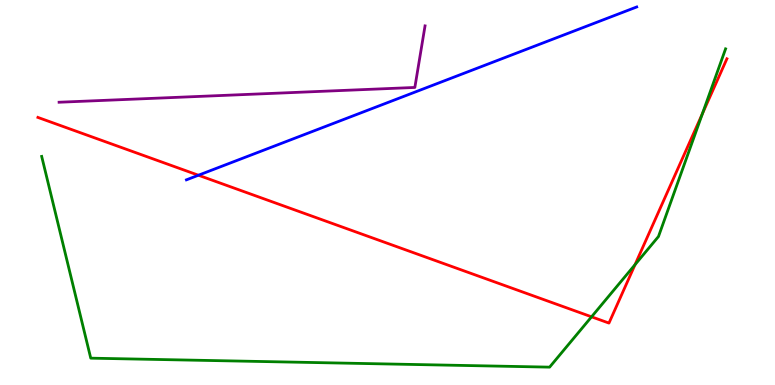[{'lines': ['blue', 'red'], 'intersections': [{'x': 2.56, 'y': 5.45}]}, {'lines': ['green', 'red'], 'intersections': [{'x': 7.63, 'y': 1.77}, {'x': 8.19, 'y': 3.13}, {'x': 9.06, 'y': 7.05}]}, {'lines': ['purple', 'red'], 'intersections': []}, {'lines': ['blue', 'green'], 'intersections': []}, {'lines': ['blue', 'purple'], 'intersections': []}, {'lines': ['green', 'purple'], 'intersections': []}]